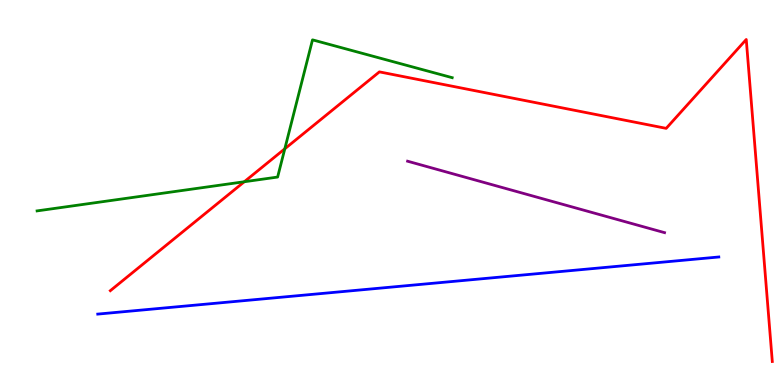[{'lines': ['blue', 'red'], 'intersections': []}, {'lines': ['green', 'red'], 'intersections': [{'x': 3.15, 'y': 5.28}, {'x': 3.67, 'y': 6.13}]}, {'lines': ['purple', 'red'], 'intersections': []}, {'lines': ['blue', 'green'], 'intersections': []}, {'lines': ['blue', 'purple'], 'intersections': []}, {'lines': ['green', 'purple'], 'intersections': []}]